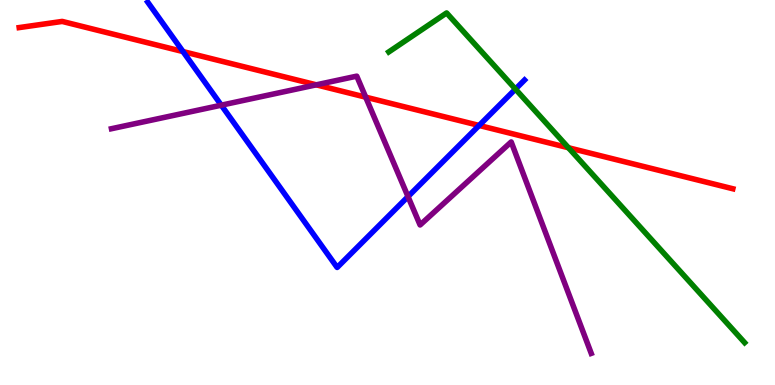[{'lines': ['blue', 'red'], 'intersections': [{'x': 2.36, 'y': 8.66}, {'x': 6.18, 'y': 6.74}]}, {'lines': ['green', 'red'], 'intersections': [{'x': 7.33, 'y': 6.16}]}, {'lines': ['purple', 'red'], 'intersections': [{'x': 4.08, 'y': 7.8}, {'x': 4.72, 'y': 7.48}]}, {'lines': ['blue', 'green'], 'intersections': [{'x': 6.65, 'y': 7.69}]}, {'lines': ['blue', 'purple'], 'intersections': [{'x': 2.86, 'y': 7.27}, {'x': 5.26, 'y': 4.89}]}, {'lines': ['green', 'purple'], 'intersections': []}]